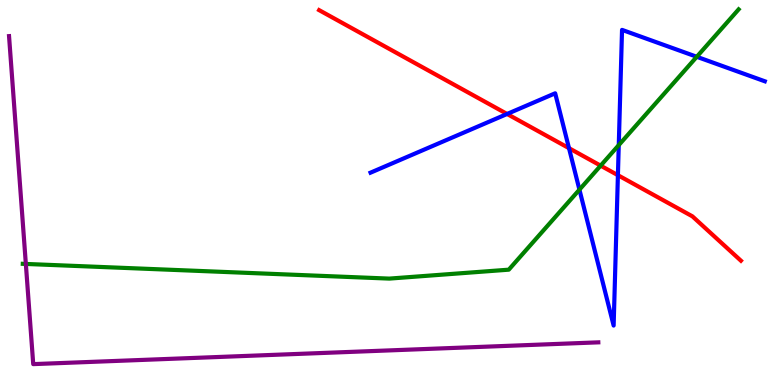[{'lines': ['blue', 'red'], 'intersections': [{'x': 6.54, 'y': 7.04}, {'x': 7.34, 'y': 6.15}, {'x': 7.97, 'y': 5.45}]}, {'lines': ['green', 'red'], 'intersections': [{'x': 7.75, 'y': 5.7}]}, {'lines': ['purple', 'red'], 'intersections': []}, {'lines': ['blue', 'green'], 'intersections': [{'x': 7.48, 'y': 5.07}, {'x': 7.98, 'y': 6.23}, {'x': 8.99, 'y': 8.53}]}, {'lines': ['blue', 'purple'], 'intersections': []}, {'lines': ['green', 'purple'], 'intersections': [{'x': 0.333, 'y': 3.14}]}]